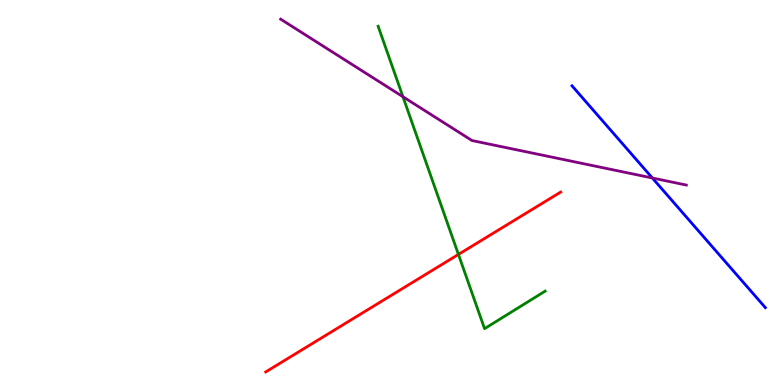[{'lines': ['blue', 'red'], 'intersections': []}, {'lines': ['green', 'red'], 'intersections': [{'x': 5.92, 'y': 3.39}]}, {'lines': ['purple', 'red'], 'intersections': []}, {'lines': ['blue', 'green'], 'intersections': []}, {'lines': ['blue', 'purple'], 'intersections': [{'x': 8.42, 'y': 5.38}]}, {'lines': ['green', 'purple'], 'intersections': [{'x': 5.2, 'y': 7.49}]}]